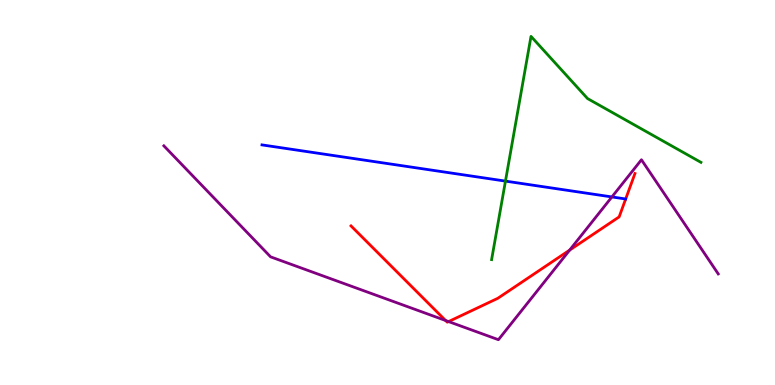[{'lines': ['blue', 'red'], 'intersections': []}, {'lines': ['green', 'red'], 'intersections': []}, {'lines': ['purple', 'red'], 'intersections': [{'x': 5.75, 'y': 1.68}, {'x': 5.79, 'y': 1.65}, {'x': 7.35, 'y': 3.5}]}, {'lines': ['blue', 'green'], 'intersections': [{'x': 6.52, 'y': 5.3}]}, {'lines': ['blue', 'purple'], 'intersections': [{'x': 7.9, 'y': 4.88}]}, {'lines': ['green', 'purple'], 'intersections': []}]